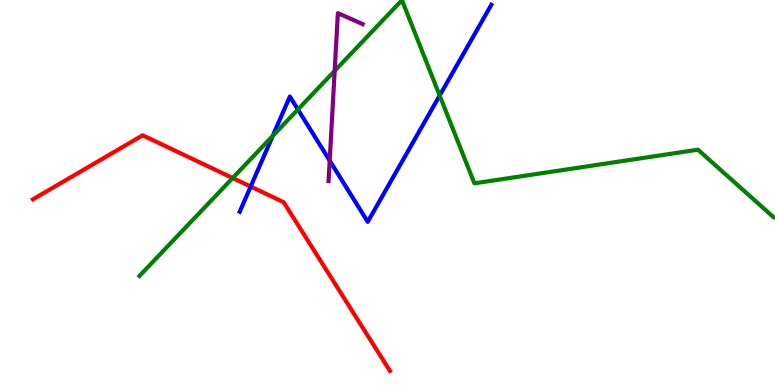[{'lines': ['blue', 'red'], 'intersections': [{'x': 3.23, 'y': 5.15}]}, {'lines': ['green', 'red'], 'intersections': [{'x': 3.0, 'y': 5.38}]}, {'lines': ['purple', 'red'], 'intersections': []}, {'lines': ['blue', 'green'], 'intersections': [{'x': 3.52, 'y': 6.47}, {'x': 3.84, 'y': 7.16}, {'x': 5.67, 'y': 7.52}]}, {'lines': ['blue', 'purple'], 'intersections': [{'x': 4.25, 'y': 5.83}]}, {'lines': ['green', 'purple'], 'intersections': [{'x': 4.32, 'y': 8.16}]}]